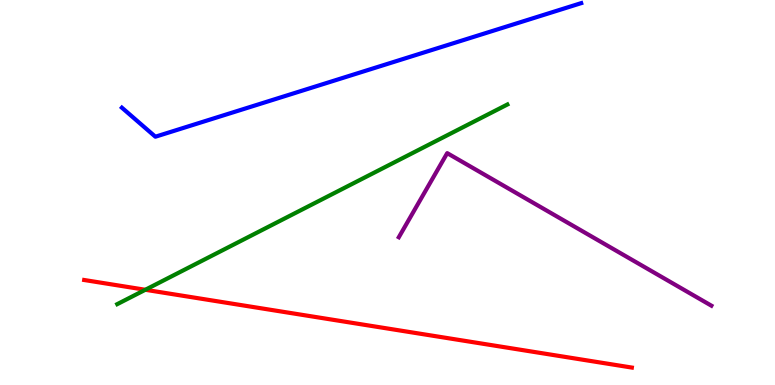[{'lines': ['blue', 'red'], 'intersections': []}, {'lines': ['green', 'red'], 'intersections': [{'x': 1.88, 'y': 2.47}]}, {'lines': ['purple', 'red'], 'intersections': []}, {'lines': ['blue', 'green'], 'intersections': []}, {'lines': ['blue', 'purple'], 'intersections': []}, {'lines': ['green', 'purple'], 'intersections': []}]